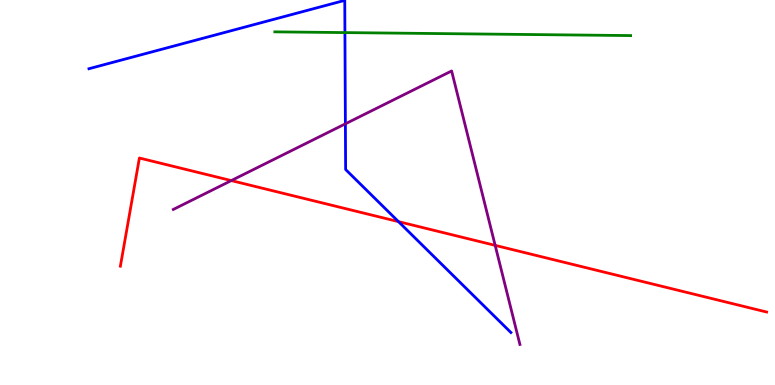[{'lines': ['blue', 'red'], 'intersections': [{'x': 5.14, 'y': 4.24}]}, {'lines': ['green', 'red'], 'intersections': []}, {'lines': ['purple', 'red'], 'intersections': [{'x': 2.98, 'y': 5.31}, {'x': 6.39, 'y': 3.63}]}, {'lines': ['blue', 'green'], 'intersections': [{'x': 4.45, 'y': 9.15}]}, {'lines': ['blue', 'purple'], 'intersections': [{'x': 4.46, 'y': 6.78}]}, {'lines': ['green', 'purple'], 'intersections': []}]